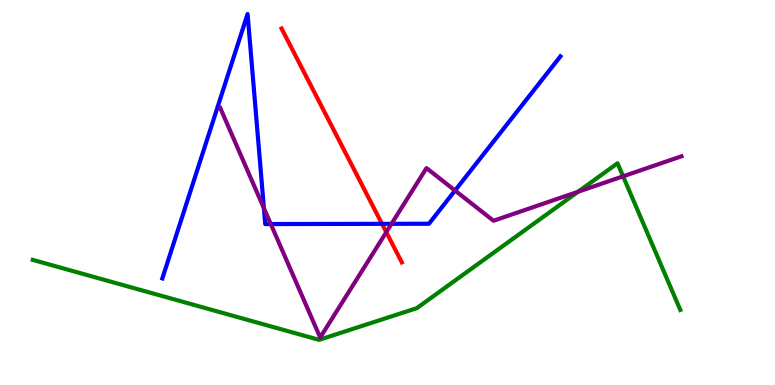[{'lines': ['blue', 'red'], 'intersections': [{'x': 4.93, 'y': 4.19}]}, {'lines': ['green', 'red'], 'intersections': []}, {'lines': ['purple', 'red'], 'intersections': [{'x': 4.98, 'y': 3.97}]}, {'lines': ['blue', 'green'], 'intersections': []}, {'lines': ['blue', 'purple'], 'intersections': [{'x': 3.41, 'y': 4.59}, {'x': 3.49, 'y': 4.18}, {'x': 5.05, 'y': 4.19}, {'x': 5.87, 'y': 5.05}]}, {'lines': ['green', 'purple'], 'intersections': [{'x': 7.46, 'y': 5.02}, {'x': 8.04, 'y': 5.42}]}]